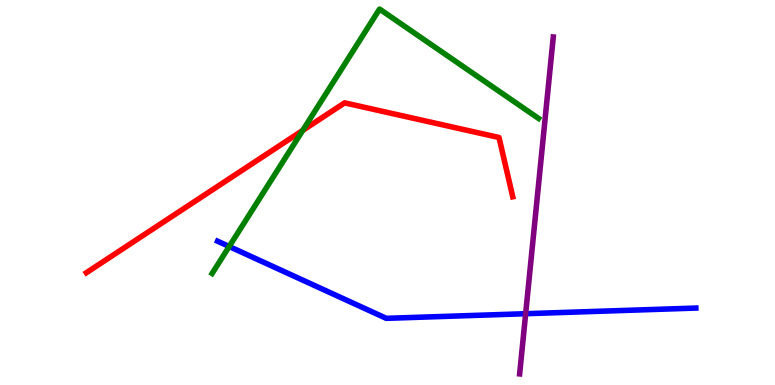[{'lines': ['blue', 'red'], 'intersections': []}, {'lines': ['green', 'red'], 'intersections': [{'x': 3.91, 'y': 6.61}]}, {'lines': ['purple', 'red'], 'intersections': []}, {'lines': ['blue', 'green'], 'intersections': [{'x': 2.96, 'y': 3.6}]}, {'lines': ['blue', 'purple'], 'intersections': [{'x': 6.78, 'y': 1.85}]}, {'lines': ['green', 'purple'], 'intersections': []}]